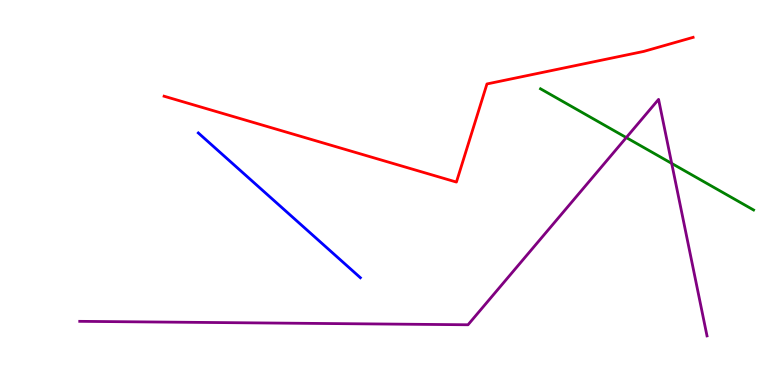[{'lines': ['blue', 'red'], 'intersections': []}, {'lines': ['green', 'red'], 'intersections': []}, {'lines': ['purple', 'red'], 'intersections': []}, {'lines': ['blue', 'green'], 'intersections': []}, {'lines': ['blue', 'purple'], 'intersections': []}, {'lines': ['green', 'purple'], 'intersections': [{'x': 8.08, 'y': 6.43}, {'x': 8.67, 'y': 5.76}]}]